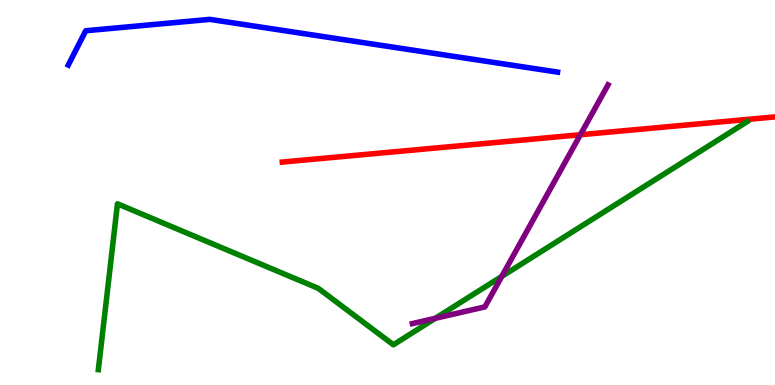[{'lines': ['blue', 'red'], 'intersections': []}, {'lines': ['green', 'red'], 'intersections': []}, {'lines': ['purple', 'red'], 'intersections': [{'x': 7.49, 'y': 6.5}]}, {'lines': ['blue', 'green'], 'intersections': []}, {'lines': ['blue', 'purple'], 'intersections': []}, {'lines': ['green', 'purple'], 'intersections': [{'x': 5.62, 'y': 1.73}, {'x': 6.47, 'y': 2.82}]}]